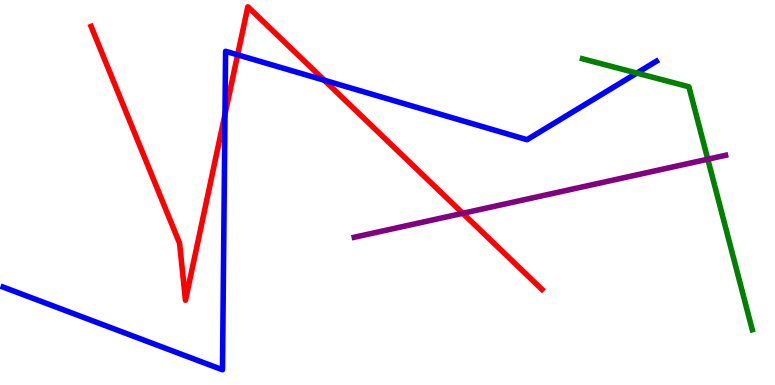[{'lines': ['blue', 'red'], 'intersections': [{'x': 2.9, 'y': 7.03}, {'x': 3.07, 'y': 8.58}, {'x': 4.18, 'y': 7.92}]}, {'lines': ['green', 'red'], 'intersections': []}, {'lines': ['purple', 'red'], 'intersections': [{'x': 5.97, 'y': 4.46}]}, {'lines': ['blue', 'green'], 'intersections': [{'x': 8.22, 'y': 8.1}]}, {'lines': ['blue', 'purple'], 'intersections': []}, {'lines': ['green', 'purple'], 'intersections': [{'x': 9.13, 'y': 5.86}]}]